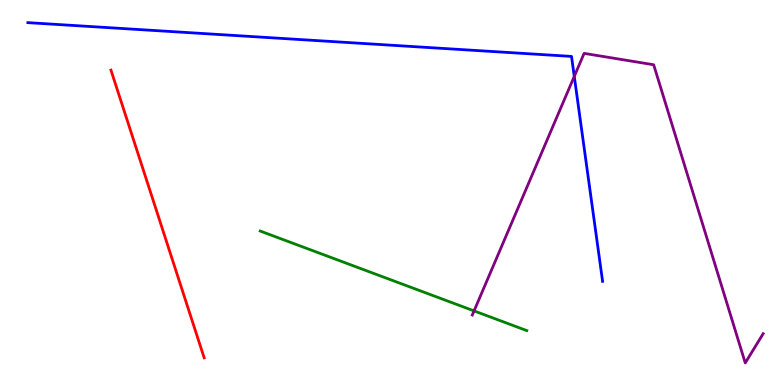[{'lines': ['blue', 'red'], 'intersections': []}, {'lines': ['green', 'red'], 'intersections': []}, {'lines': ['purple', 'red'], 'intersections': []}, {'lines': ['blue', 'green'], 'intersections': []}, {'lines': ['blue', 'purple'], 'intersections': [{'x': 7.41, 'y': 8.02}]}, {'lines': ['green', 'purple'], 'intersections': [{'x': 6.12, 'y': 1.92}]}]